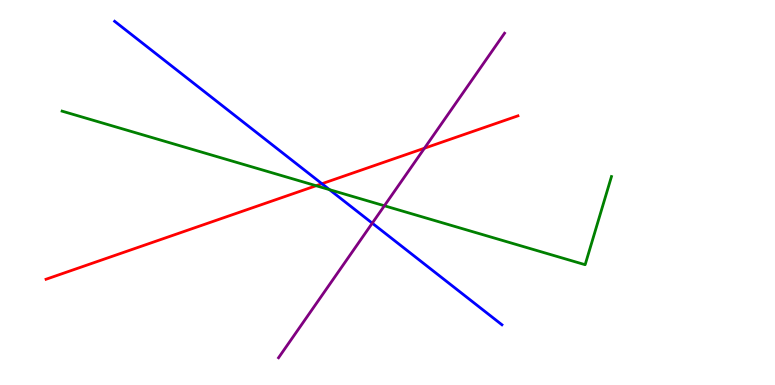[{'lines': ['blue', 'red'], 'intersections': [{'x': 4.15, 'y': 5.23}]}, {'lines': ['green', 'red'], 'intersections': [{'x': 4.08, 'y': 5.18}]}, {'lines': ['purple', 'red'], 'intersections': [{'x': 5.48, 'y': 6.15}]}, {'lines': ['blue', 'green'], 'intersections': [{'x': 4.25, 'y': 5.07}]}, {'lines': ['blue', 'purple'], 'intersections': [{'x': 4.8, 'y': 4.2}]}, {'lines': ['green', 'purple'], 'intersections': [{'x': 4.96, 'y': 4.66}]}]